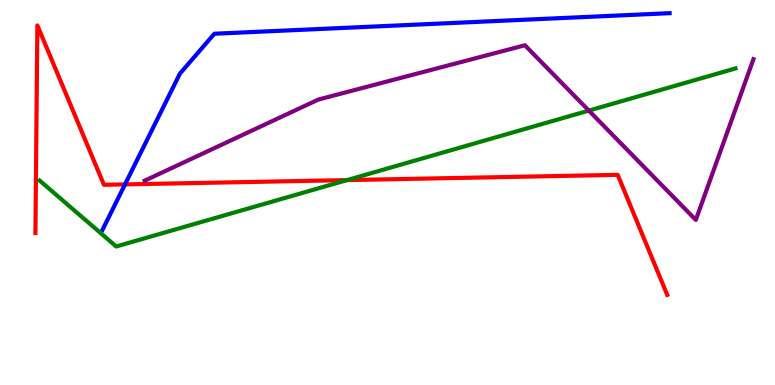[{'lines': ['blue', 'red'], 'intersections': [{'x': 1.61, 'y': 5.21}]}, {'lines': ['green', 'red'], 'intersections': [{'x': 4.48, 'y': 5.32}]}, {'lines': ['purple', 'red'], 'intersections': []}, {'lines': ['blue', 'green'], 'intersections': []}, {'lines': ['blue', 'purple'], 'intersections': []}, {'lines': ['green', 'purple'], 'intersections': [{'x': 7.6, 'y': 7.13}]}]